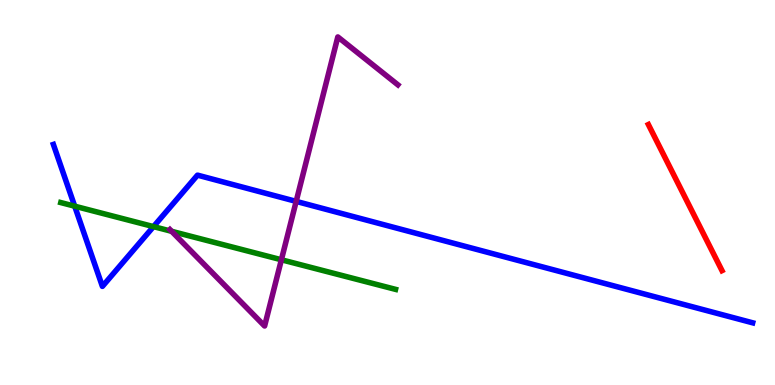[{'lines': ['blue', 'red'], 'intersections': []}, {'lines': ['green', 'red'], 'intersections': []}, {'lines': ['purple', 'red'], 'intersections': []}, {'lines': ['blue', 'green'], 'intersections': [{'x': 0.964, 'y': 4.64}, {'x': 1.98, 'y': 4.11}]}, {'lines': ['blue', 'purple'], 'intersections': [{'x': 3.82, 'y': 4.77}]}, {'lines': ['green', 'purple'], 'intersections': [{'x': 2.21, 'y': 3.99}, {'x': 3.63, 'y': 3.25}]}]